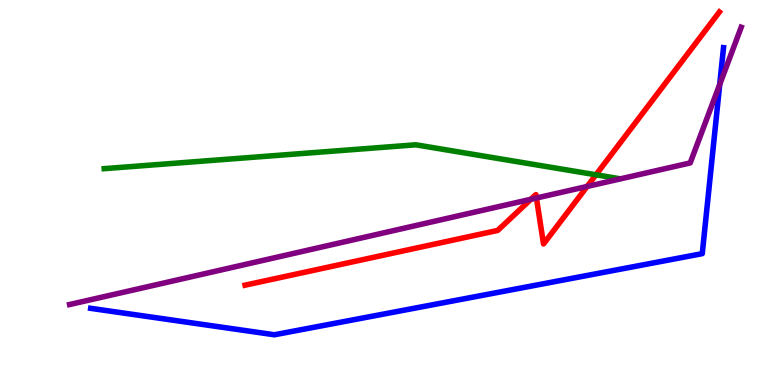[{'lines': ['blue', 'red'], 'intersections': []}, {'lines': ['green', 'red'], 'intersections': [{'x': 7.69, 'y': 5.46}]}, {'lines': ['purple', 'red'], 'intersections': [{'x': 6.85, 'y': 4.82}, {'x': 6.92, 'y': 4.86}, {'x': 7.58, 'y': 5.16}]}, {'lines': ['blue', 'green'], 'intersections': []}, {'lines': ['blue', 'purple'], 'intersections': [{'x': 9.29, 'y': 7.81}]}, {'lines': ['green', 'purple'], 'intersections': []}]